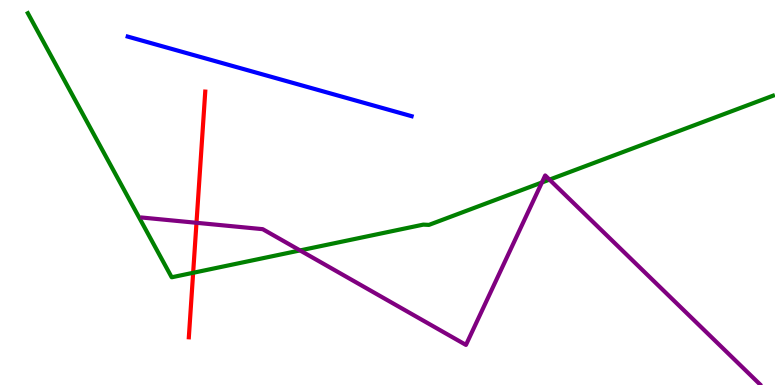[{'lines': ['blue', 'red'], 'intersections': []}, {'lines': ['green', 'red'], 'intersections': [{'x': 2.49, 'y': 2.91}]}, {'lines': ['purple', 'red'], 'intersections': [{'x': 2.54, 'y': 4.21}]}, {'lines': ['blue', 'green'], 'intersections': []}, {'lines': ['blue', 'purple'], 'intersections': []}, {'lines': ['green', 'purple'], 'intersections': [{'x': 3.87, 'y': 3.5}, {'x': 6.99, 'y': 5.26}, {'x': 7.09, 'y': 5.33}]}]